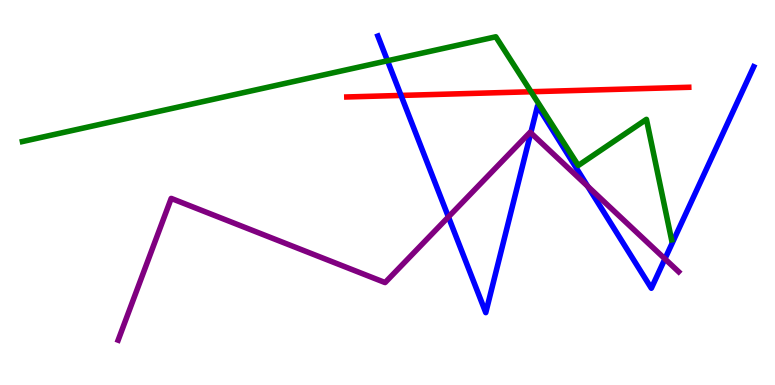[{'lines': ['blue', 'red'], 'intersections': [{'x': 5.17, 'y': 7.52}]}, {'lines': ['green', 'red'], 'intersections': [{'x': 6.85, 'y': 7.62}]}, {'lines': ['purple', 'red'], 'intersections': []}, {'lines': ['blue', 'green'], 'intersections': [{'x': 5.0, 'y': 8.42}]}, {'lines': ['blue', 'purple'], 'intersections': [{'x': 5.79, 'y': 4.37}, {'x': 6.85, 'y': 6.55}, {'x': 7.58, 'y': 5.16}, {'x': 8.58, 'y': 3.28}]}, {'lines': ['green', 'purple'], 'intersections': []}]